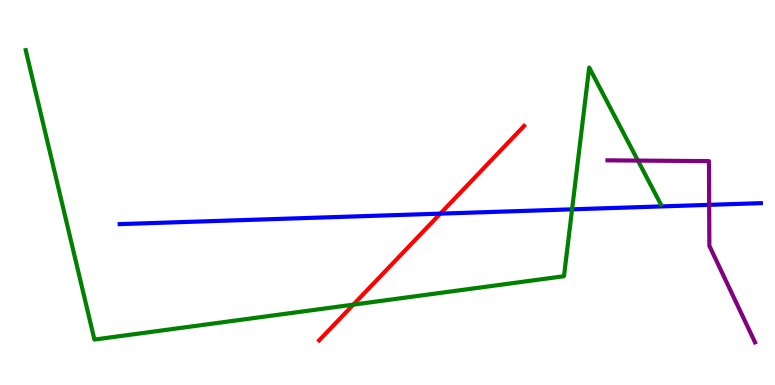[{'lines': ['blue', 'red'], 'intersections': [{'x': 5.68, 'y': 4.45}]}, {'lines': ['green', 'red'], 'intersections': [{'x': 4.56, 'y': 2.09}]}, {'lines': ['purple', 'red'], 'intersections': []}, {'lines': ['blue', 'green'], 'intersections': [{'x': 7.38, 'y': 4.56}]}, {'lines': ['blue', 'purple'], 'intersections': [{'x': 9.15, 'y': 4.68}]}, {'lines': ['green', 'purple'], 'intersections': [{'x': 8.23, 'y': 5.83}]}]